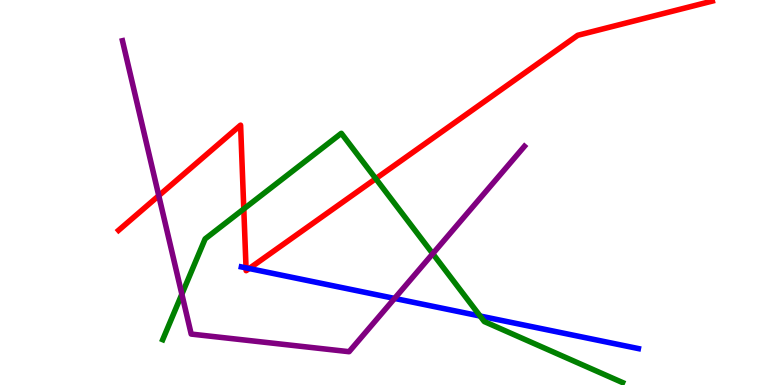[{'lines': ['blue', 'red'], 'intersections': [{'x': 3.17, 'y': 3.04}, {'x': 3.22, 'y': 3.03}]}, {'lines': ['green', 'red'], 'intersections': [{'x': 3.15, 'y': 4.57}, {'x': 4.85, 'y': 5.36}]}, {'lines': ['purple', 'red'], 'intersections': [{'x': 2.05, 'y': 4.92}]}, {'lines': ['blue', 'green'], 'intersections': [{'x': 6.19, 'y': 1.79}]}, {'lines': ['blue', 'purple'], 'intersections': [{'x': 5.09, 'y': 2.25}]}, {'lines': ['green', 'purple'], 'intersections': [{'x': 2.35, 'y': 2.36}, {'x': 5.58, 'y': 3.41}]}]